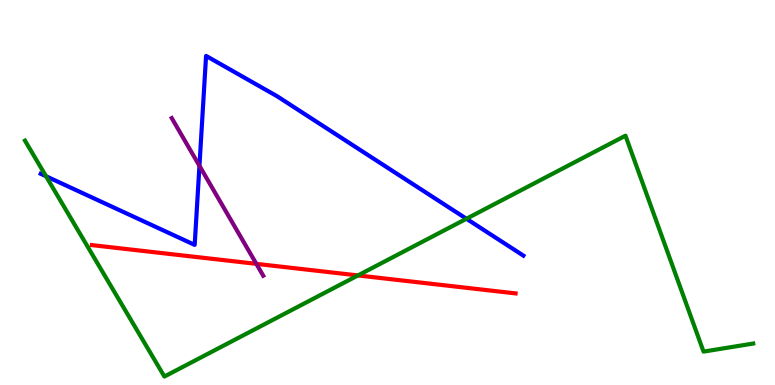[{'lines': ['blue', 'red'], 'intersections': []}, {'lines': ['green', 'red'], 'intersections': [{'x': 4.62, 'y': 2.85}]}, {'lines': ['purple', 'red'], 'intersections': [{'x': 3.31, 'y': 3.15}]}, {'lines': ['blue', 'green'], 'intersections': [{'x': 0.594, 'y': 5.42}, {'x': 6.02, 'y': 4.32}]}, {'lines': ['blue', 'purple'], 'intersections': [{'x': 2.57, 'y': 5.69}]}, {'lines': ['green', 'purple'], 'intersections': []}]